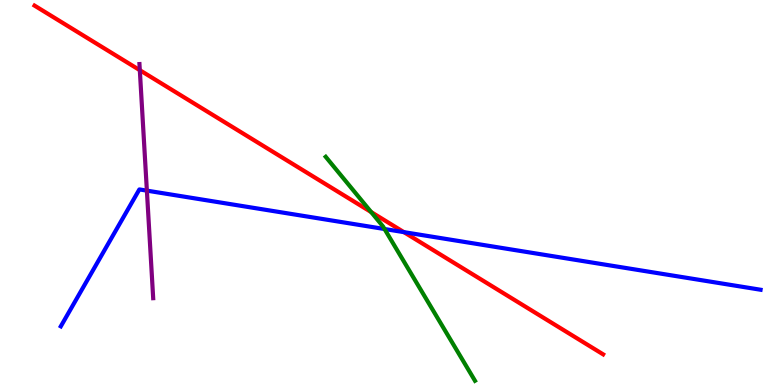[{'lines': ['blue', 'red'], 'intersections': [{'x': 5.21, 'y': 3.97}]}, {'lines': ['green', 'red'], 'intersections': [{'x': 4.79, 'y': 4.49}]}, {'lines': ['purple', 'red'], 'intersections': [{'x': 1.8, 'y': 8.18}]}, {'lines': ['blue', 'green'], 'intersections': [{'x': 4.96, 'y': 4.05}]}, {'lines': ['blue', 'purple'], 'intersections': [{'x': 1.9, 'y': 5.05}]}, {'lines': ['green', 'purple'], 'intersections': []}]